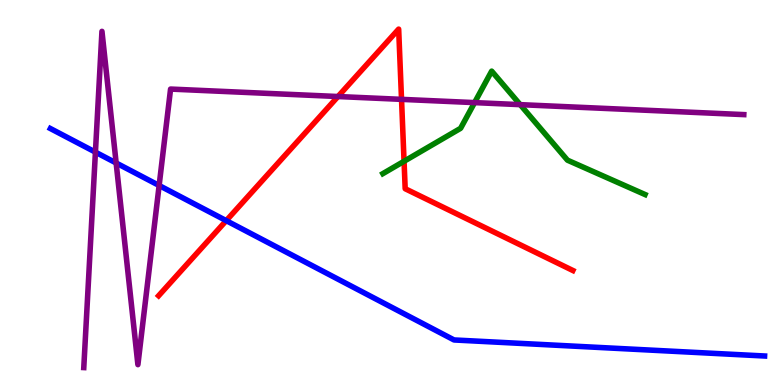[{'lines': ['blue', 'red'], 'intersections': [{'x': 2.92, 'y': 4.27}]}, {'lines': ['green', 'red'], 'intersections': [{'x': 5.21, 'y': 5.81}]}, {'lines': ['purple', 'red'], 'intersections': [{'x': 4.36, 'y': 7.49}, {'x': 5.18, 'y': 7.42}]}, {'lines': ['blue', 'green'], 'intersections': []}, {'lines': ['blue', 'purple'], 'intersections': [{'x': 1.23, 'y': 6.05}, {'x': 1.5, 'y': 5.77}, {'x': 2.05, 'y': 5.18}]}, {'lines': ['green', 'purple'], 'intersections': [{'x': 6.12, 'y': 7.33}, {'x': 6.71, 'y': 7.28}]}]